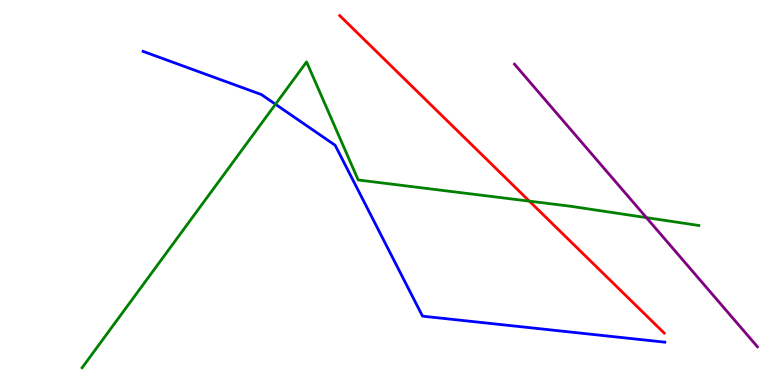[{'lines': ['blue', 'red'], 'intersections': []}, {'lines': ['green', 'red'], 'intersections': [{'x': 6.83, 'y': 4.78}]}, {'lines': ['purple', 'red'], 'intersections': []}, {'lines': ['blue', 'green'], 'intersections': [{'x': 3.55, 'y': 7.29}]}, {'lines': ['blue', 'purple'], 'intersections': []}, {'lines': ['green', 'purple'], 'intersections': [{'x': 8.34, 'y': 4.35}]}]